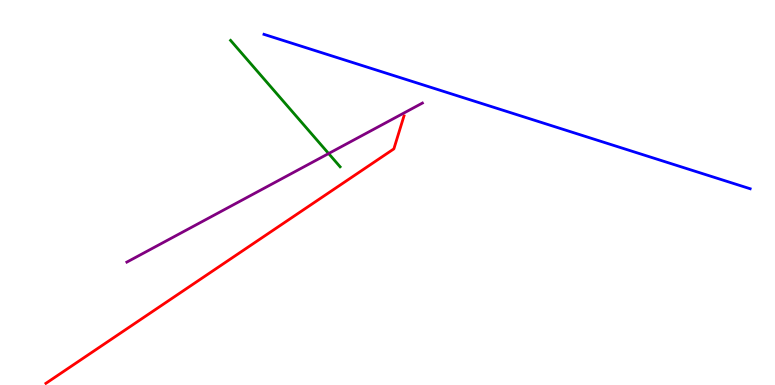[{'lines': ['blue', 'red'], 'intersections': []}, {'lines': ['green', 'red'], 'intersections': []}, {'lines': ['purple', 'red'], 'intersections': []}, {'lines': ['blue', 'green'], 'intersections': []}, {'lines': ['blue', 'purple'], 'intersections': []}, {'lines': ['green', 'purple'], 'intersections': [{'x': 4.24, 'y': 6.01}]}]